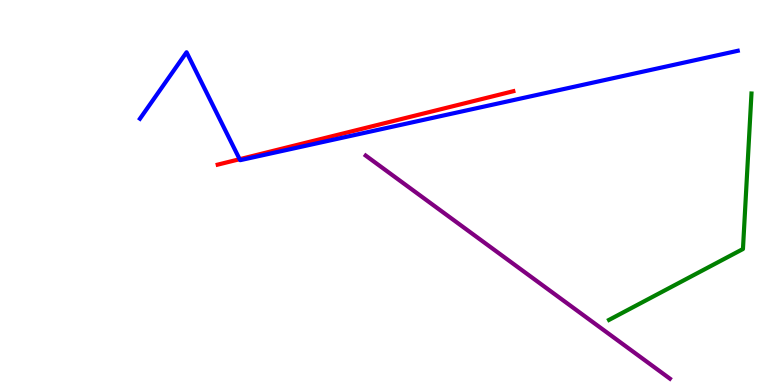[{'lines': ['blue', 'red'], 'intersections': [{'x': 3.09, 'y': 5.86}]}, {'lines': ['green', 'red'], 'intersections': []}, {'lines': ['purple', 'red'], 'intersections': []}, {'lines': ['blue', 'green'], 'intersections': []}, {'lines': ['blue', 'purple'], 'intersections': []}, {'lines': ['green', 'purple'], 'intersections': []}]